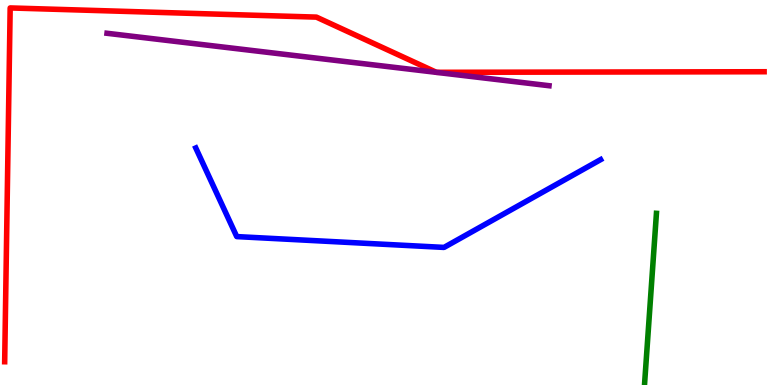[{'lines': ['blue', 'red'], 'intersections': []}, {'lines': ['green', 'red'], 'intersections': []}, {'lines': ['purple', 'red'], 'intersections': []}, {'lines': ['blue', 'green'], 'intersections': []}, {'lines': ['blue', 'purple'], 'intersections': []}, {'lines': ['green', 'purple'], 'intersections': []}]